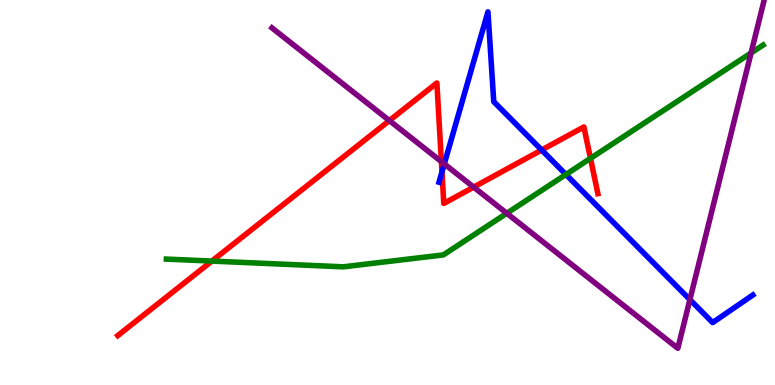[{'lines': ['blue', 'red'], 'intersections': [{'x': 5.7, 'y': 5.53}, {'x': 6.99, 'y': 6.1}]}, {'lines': ['green', 'red'], 'intersections': [{'x': 2.73, 'y': 3.22}, {'x': 7.62, 'y': 5.89}]}, {'lines': ['purple', 'red'], 'intersections': [{'x': 5.02, 'y': 6.87}, {'x': 5.7, 'y': 5.8}, {'x': 6.11, 'y': 5.14}]}, {'lines': ['blue', 'green'], 'intersections': [{'x': 7.3, 'y': 5.47}]}, {'lines': ['blue', 'purple'], 'intersections': [{'x': 5.73, 'y': 5.74}, {'x': 8.9, 'y': 2.22}]}, {'lines': ['green', 'purple'], 'intersections': [{'x': 6.54, 'y': 4.46}, {'x': 9.69, 'y': 8.62}]}]